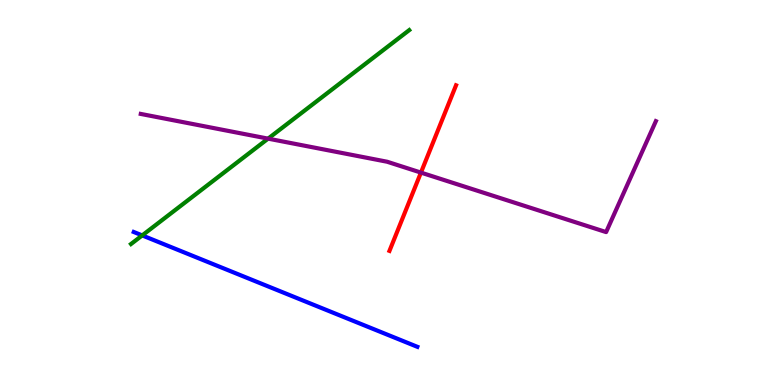[{'lines': ['blue', 'red'], 'intersections': []}, {'lines': ['green', 'red'], 'intersections': []}, {'lines': ['purple', 'red'], 'intersections': [{'x': 5.43, 'y': 5.52}]}, {'lines': ['blue', 'green'], 'intersections': [{'x': 1.83, 'y': 3.89}]}, {'lines': ['blue', 'purple'], 'intersections': []}, {'lines': ['green', 'purple'], 'intersections': [{'x': 3.46, 'y': 6.4}]}]